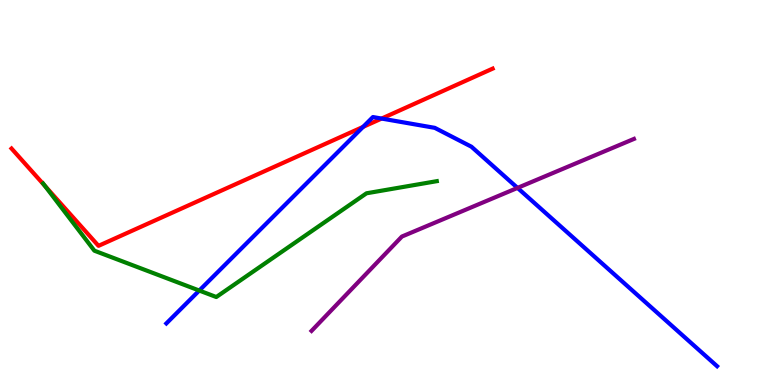[{'lines': ['blue', 'red'], 'intersections': [{'x': 4.68, 'y': 6.7}, {'x': 4.92, 'y': 6.92}]}, {'lines': ['green', 'red'], 'intersections': [{'x': 0.58, 'y': 5.17}]}, {'lines': ['purple', 'red'], 'intersections': []}, {'lines': ['blue', 'green'], 'intersections': [{'x': 2.57, 'y': 2.45}]}, {'lines': ['blue', 'purple'], 'intersections': [{'x': 6.68, 'y': 5.12}]}, {'lines': ['green', 'purple'], 'intersections': []}]